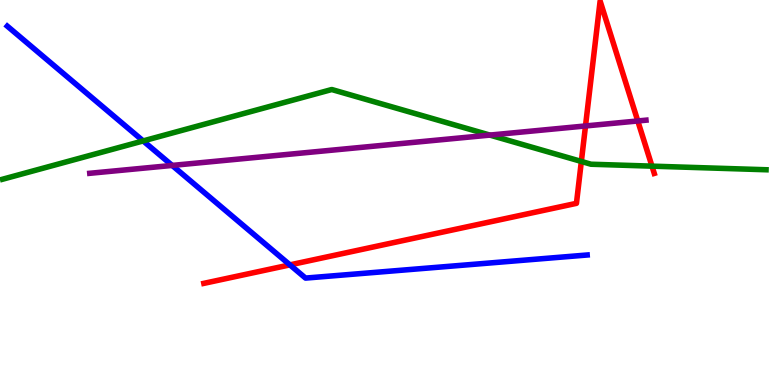[{'lines': ['blue', 'red'], 'intersections': [{'x': 3.74, 'y': 3.12}]}, {'lines': ['green', 'red'], 'intersections': [{'x': 7.5, 'y': 5.81}, {'x': 8.41, 'y': 5.68}]}, {'lines': ['purple', 'red'], 'intersections': [{'x': 7.55, 'y': 6.73}, {'x': 8.23, 'y': 6.86}]}, {'lines': ['blue', 'green'], 'intersections': [{'x': 1.85, 'y': 6.34}]}, {'lines': ['blue', 'purple'], 'intersections': [{'x': 2.22, 'y': 5.7}]}, {'lines': ['green', 'purple'], 'intersections': [{'x': 6.32, 'y': 6.49}]}]